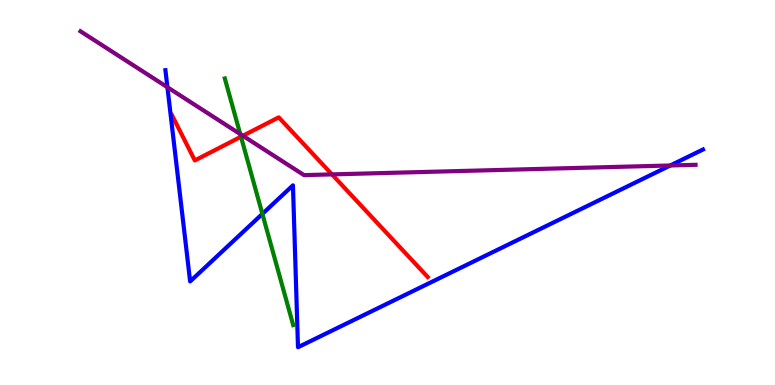[{'lines': ['blue', 'red'], 'intersections': []}, {'lines': ['green', 'red'], 'intersections': [{'x': 3.11, 'y': 6.45}]}, {'lines': ['purple', 'red'], 'intersections': [{'x': 3.13, 'y': 6.47}, {'x': 4.28, 'y': 5.47}]}, {'lines': ['blue', 'green'], 'intersections': [{'x': 3.39, 'y': 4.44}]}, {'lines': ['blue', 'purple'], 'intersections': [{'x': 2.16, 'y': 7.73}, {'x': 8.65, 'y': 5.7}]}, {'lines': ['green', 'purple'], 'intersections': [{'x': 3.1, 'y': 6.52}]}]